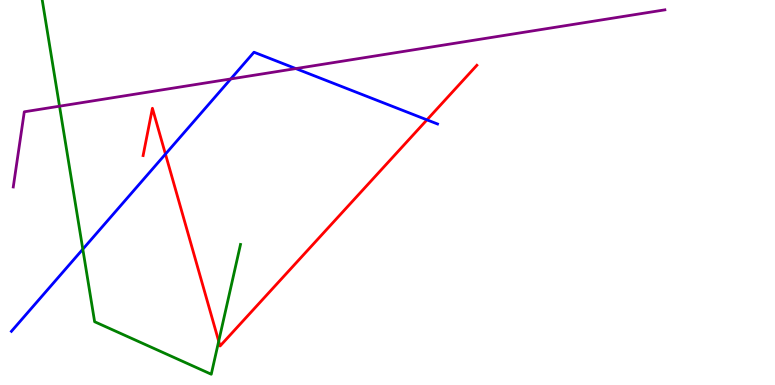[{'lines': ['blue', 'red'], 'intersections': [{'x': 2.13, 'y': 6.0}, {'x': 5.51, 'y': 6.89}]}, {'lines': ['green', 'red'], 'intersections': [{'x': 2.82, 'y': 1.14}]}, {'lines': ['purple', 'red'], 'intersections': []}, {'lines': ['blue', 'green'], 'intersections': [{'x': 1.07, 'y': 3.53}]}, {'lines': ['blue', 'purple'], 'intersections': [{'x': 2.98, 'y': 7.95}, {'x': 3.82, 'y': 8.22}]}, {'lines': ['green', 'purple'], 'intersections': [{'x': 0.768, 'y': 7.24}]}]